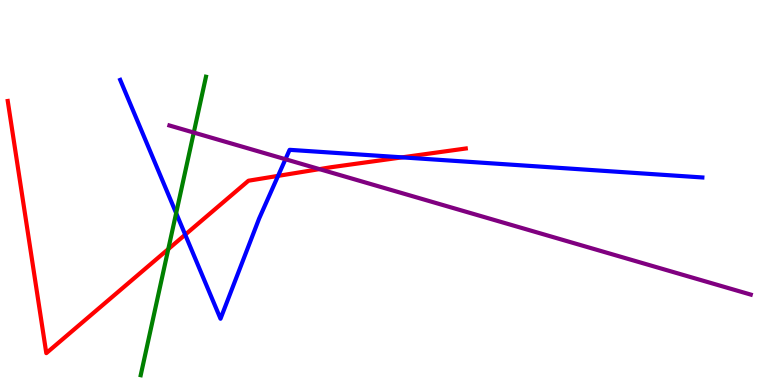[{'lines': ['blue', 'red'], 'intersections': [{'x': 2.39, 'y': 3.9}, {'x': 3.59, 'y': 5.43}, {'x': 5.19, 'y': 5.91}]}, {'lines': ['green', 'red'], 'intersections': [{'x': 2.17, 'y': 3.53}]}, {'lines': ['purple', 'red'], 'intersections': [{'x': 4.12, 'y': 5.61}]}, {'lines': ['blue', 'green'], 'intersections': [{'x': 2.27, 'y': 4.46}]}, {'lines': ['blue', 'purple'], 'intersections': [{'x': 3.68, 'y': 5.86}]}, {'lines': ['green', 'purple'], 'intersections': [{'x': 2.5, 'y': 6.56}]}]